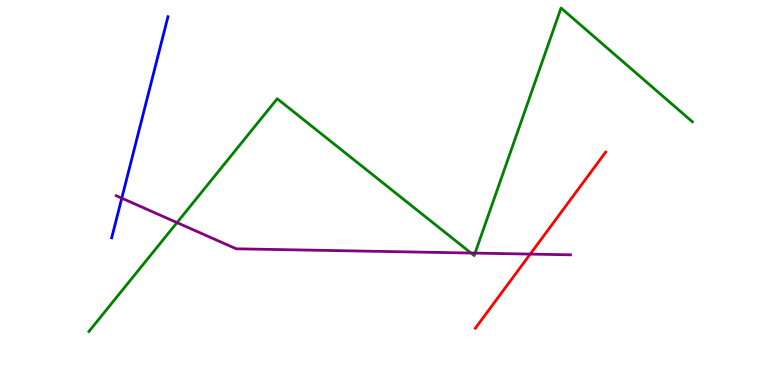[{'lines': ['blue', 'red'], 'intersections': []}, {'lines': ['green', 'red'], 'intersections': []}, {'lines': ['purple', 'red'], 'intersections': [{'x': 6.84, 'y': 3.4}]}, {'lines': ['blue', 'green'], 'intersections': []}, {'lines': ['blue', 'purple'], 'intersections': [{'x': 1.57, 'y': 4.85}]}, {'lines': ['green', 'purple'], 'intersections': [{'x': 2.28, 'y': 4.22}, {'x': 6.08, 'y': 3.43}, {'x': 6.13, 'y': 3.43}]}]